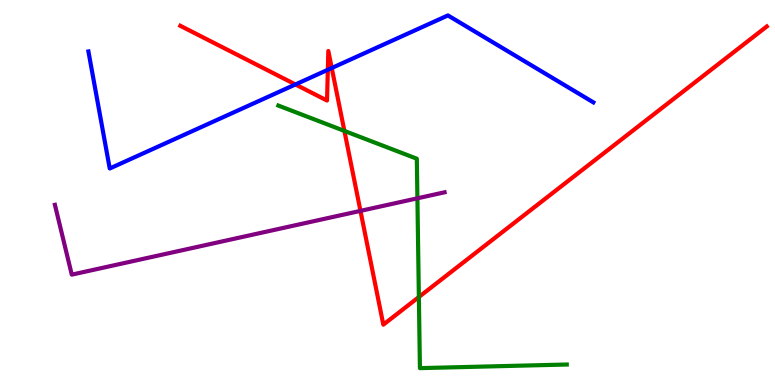[{'lines': ['blue', 'red'], 'intersections': [{'x': 3.81, 'y': 7.81}, {'x': 4.23, 'y': 8.19}, {'x': 4.28, 'y': 8.23}]}, {'lines': ['green', 'red'], 'intersections': [{'x': 4.44, 'y': 6.6}, {'x': 5.4, 'y': 2.29}]}, {'lines': ['purple', 'red'], 'intersections': [{'x': 4.65, 'y': 4.52}]}, {'lines': ['blue', 'green'], 'intersections': []}, {'lines': ['blue', 'purple'], 'intersections': []}, {'lines': ['green', 'purple'], 'intersections': [{'x': 5.39, 'y': 4.85}]}]